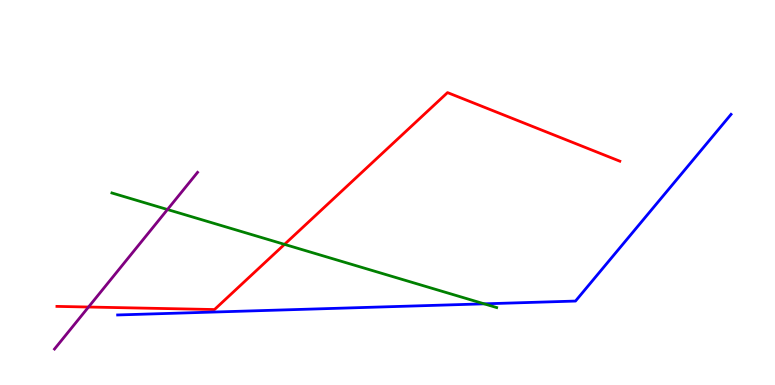[{'lines': ['blue', 'red'], 'intersections': []}, {'lines': ['green', 'red'], 'intersections': [{'x': 3.67, 'y': 3.65}]}, {'lines': ['purple', 'red'], 'intersections': [{'x': 1.14, 'y': 2.03}]}, {'lines': ['blue', 'green'], 'intersections': [{'x': 6.25, 'y': 2.11}]}, {'lines': ['blue', 'purple'], 'intersections': []}, {'lines': ['green', 'purple'], 'intersections': [{'x': 2.16, 'y': 4.56}]}]